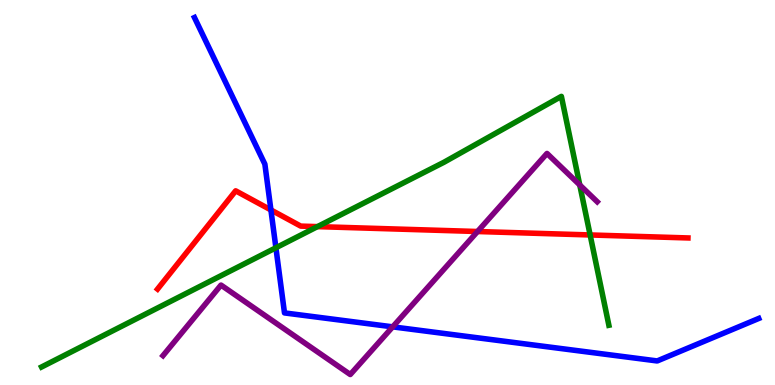[{'lines': ['blue', 'red'], 'intersections': [{'x': 3.5, 'y': 4.55}]}, {'lines': ['green', 'red'], 'intersections': [{'x': 4.1, 'y': 4.11}, {'x': 7.61, 'y': 3.9}]}, {'lines': ['purple', 'red'], 'intersections': [{'x': 6.16, 'y': 3.99}]}, {'lines': ['blue', 'green'], 'intersections': [{'x': 3.56, 'y': 3.56}]}, {'lines': ['blue', 'purple'], 'intersections': [{'x': 5.07, 'y': 1.51}]}, {'lines': ['green', 'purple'], 'intersections': [{'x': 7.48, 'y': 5.2}]}]